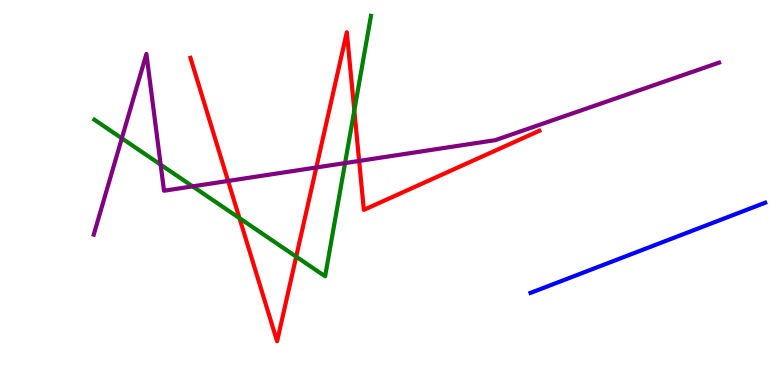[{'lines': ['blue', 'red'], 'intersections': []}, {'lines': ['green', 'red'], 'intersections': [{'x': 3.09, 'y': 4.33}, {'x': 3.82, 'y': 3.33}, {'x': 4.57, 'y': 7.13}]}, {'lines': ['purple', 'red'], 'intersections': [{'x': 2.94, 'y': 5.3}, {'x': 4.08, 'y': 5.65}, {'x': 4.63, 'y': 5.82}]}, {'lines': ['blue', 'green'], 'intersections': []}, {'lines': ['blue', 'purple'], 'intersections': []}, {'lines': ['green', 'purple'], 'intersections': [{'x': 1.57, 'y': 6.41}, {'x': 2.07, 'y': 5.72}, {'x': 2.49, 'y': 5.16}, {'x': 4.45, 'y': 5.76}]}]